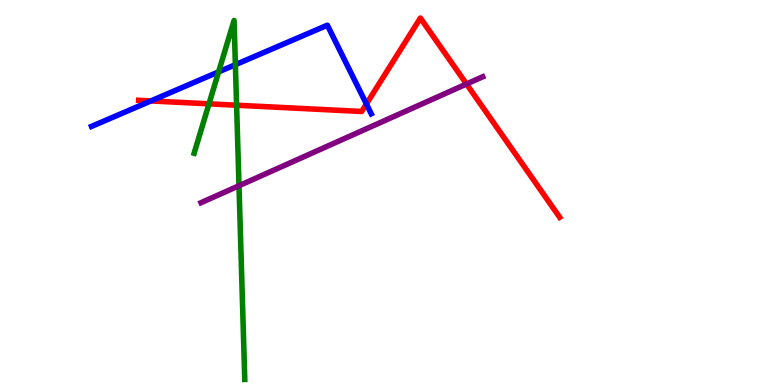[{'lines': ['blue', 'red'], 'intersections': [{'x': 1.95, 'y': 7.38}, {'x': 4.73, 'y': 7.3}]}, {'lines': ['green', 'red'], 'intersections': [{'x': 2.7, 'y': 7.3}, {'x': 3.05, 'y': 7.27}]}, {'lines': ['purple', 'red'], 'intersections': [{'x': 6.02, 'y': 7.82}]}, {'lines': ['blue', 'green'], 'intersections': [{'x': 2.82, 'y': 8.13}, {'x': 3.04, 'y': 8.32}]}, {'lines': ['blue', 'purple'], 'intersections': []}, {'lines': ['green', 'purple'], 'intersections': [{'x': 3.08, 'y': 5.18}]}]